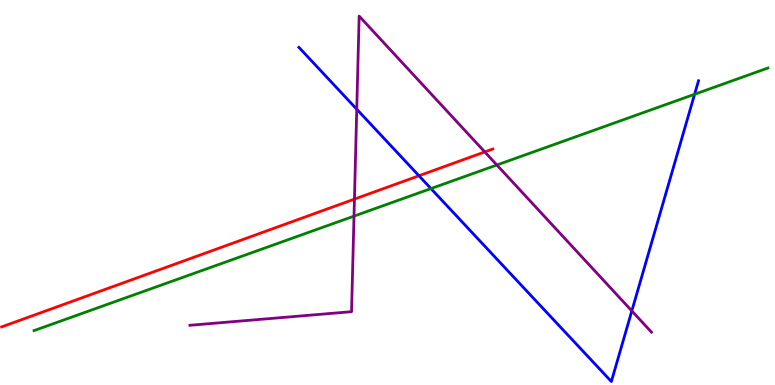[{'lines': ['blue', 'red'], 'intersections': [{'x': 5.41, 'y': 5.44}]}, {'lines': ['green', 'red'], 'intersections': []}, {'lines': ['purple', 'red'], 'intersections': [{'x': 4.57, 'y': 4.83}, {'x': 6.25, 'y': 6.05}]}, {'lines': ['blue', 'green'], 'intersections': [{'x': 5.56, 'y': 5.1}, {'x': 8.96, 'y': 7.55}]}, {'lines': ['blue', 'purple'], 'intersections': [{'x': 4.6, 'y': 7.16}, {'x': 8.15, 'y': 1.92}]}, {'lines': ['green', 'purple'], 'intersections': [{'x': 4.57, 'y': 4.39}, {'x': 6.41, 'y': 5.71}]}]